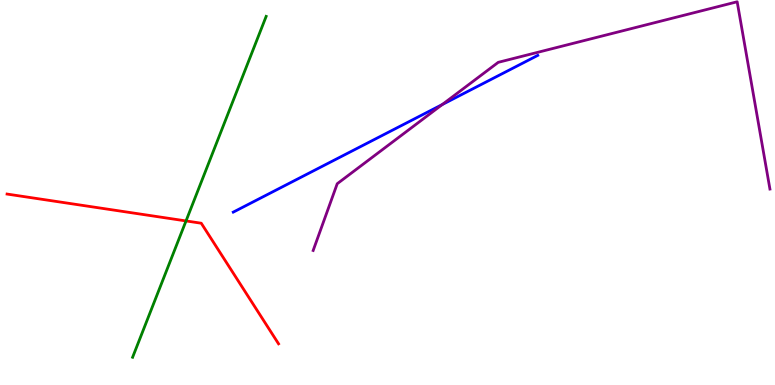[{'lines': ['blue', 'red'], 'intersections': []}, {'lines': ['green', 'red'], 'intersections': [{'x': 2.4, 'y': 4.26}]}, {'lines': ['purple', 'red'], 'intersections': []}, {'lines': ['blue', 'green'], 'intersections': []}, {'lines': ['blue', 'purple'], 'intersections': [{'x': 5.71, 'y': 7.28}]}, {'lines': ['green', 'purple'], 'intersections': []}]